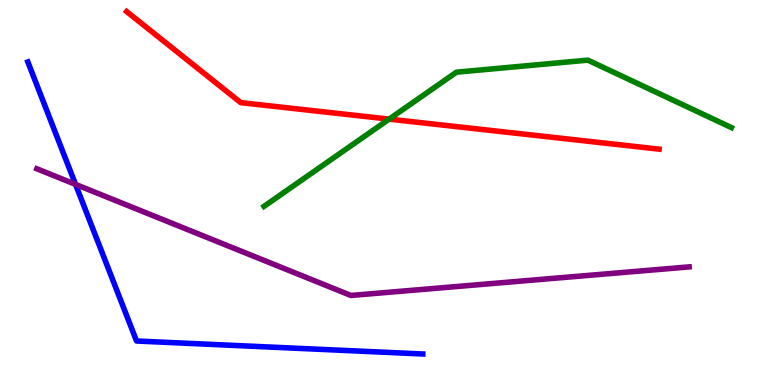[{'lines': ['blue', 'red'], 'intersections': []}, {'lines': ['green', 'red'], 'intersections': [{'x': 5.02, 'y': 6.91}]}, {'lines': ['purple', 'red'], 'intersections': []}, {'lines': ['blue', 'green'], 'intersections': []}, {'lines': ['blue', 'purple'], 'intersections': [{'x': 0.975, 'y': 5.21}]}, {'lines': ['green', 'purple'], 'intersections': []}]